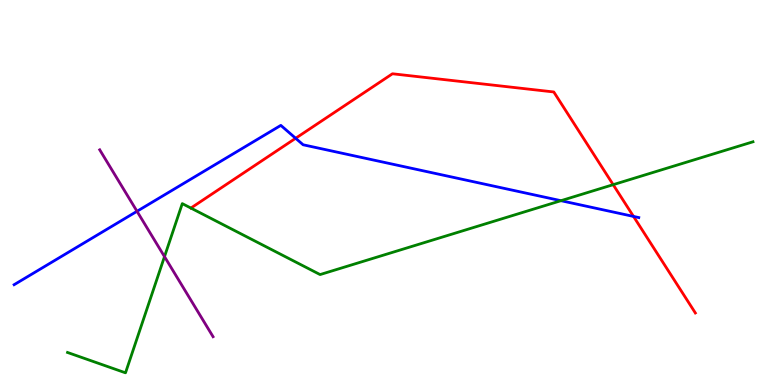[{'lines': ['blue', 'red'], 'intersections': [{'x': 3.81, 'y': 6.41}, {'x': 8.17, 'y': 4.38}]}, {'lines': ['green', 'red'], 'intersections': [{'x': 7.91, 'y': 5.2}]}, {'lines': ['purple', 'red'], 'intersections': []}, {'lines': ['blue', 'green'], 'intersections': [{'x': 7.24, 'y': 4.79}]}, {'lines': ['blue', 'purple'], 'intersections': [{'x': 1.77, 'y': 4.51}]}, {'lines': ['green', 'purple'], 'intersections': [{'x': 2.12, 'y': 3.33}]}]